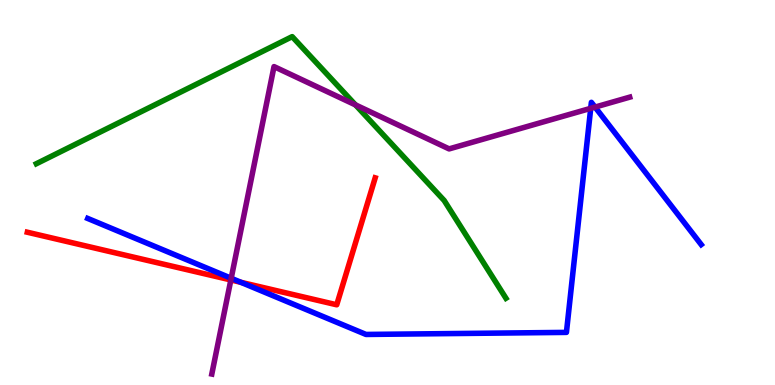[{'lines': ['blue', 'red'], 'intersections': [{'x': 3.11, 'y': 2.67}]}, {'lines': ['green', 'red'], 'intersections': []}, {'lines': ['purple', 'red'], 'intersections': [{'x': 2.98, 'y': 2.73}]}, {'lines': ['blue', 'green'], 'intersections': []}, {'lines': ['blue', 'purple'], 'intersections': [{'x': 2.98, 'y': 2.77}, {'x': 7.62, 'y': 7.19}, {'x': 7.68, 'y': 7.22}]}, {'lines': ['green', 'purple'], 'intersections': [{'x': 4.59, 'y': 7.28}]}]